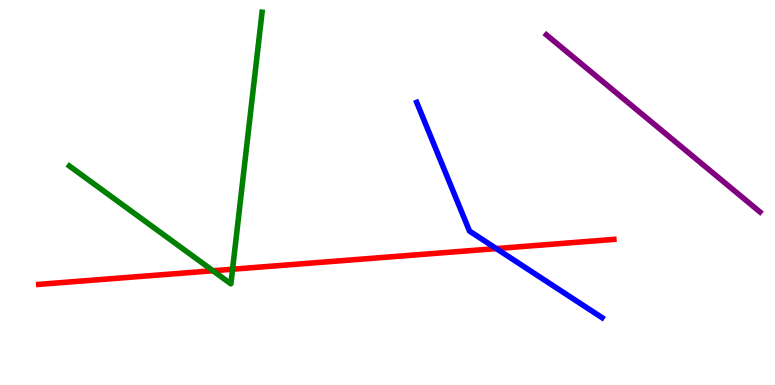[{'lines': ['blue', 'red'], 'intersections': [{'x': 6.4, 'y': 3.54}]}, {'lines': ['green', 'red'], 'intersections': [{'x': 2.75, 'y': 2.97}, {'x': 3.0, 'y': 3.01}]}, {'lines': ['purple', 'red'], 'intersections': []}, {'lines': ['blue', 'green'], 'intersections': []}, {'lines': ['blue', 'purple'], 'intersections': []}, {'lines': ['green', 'purple'], 'intersections': []}]